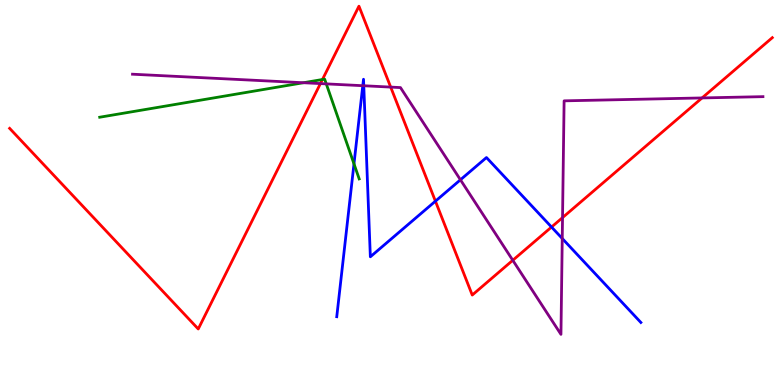[{'lines': ['blue', 'red'], 'intersections': [{'x': 5.62, 'y': 4.77}, {'x': 7.12, 'y': 4.1}]}, {'lines': ['green', 'red'], 'intersections': [{'x': 4.16, 'y': 7.93}]}, {'lines': ['purple', 'red'], 'intersections': [{'x': 4.13, 'y': 7.83}, {'x': 5.04, 'y': 7.74}, {'x': 6.62, 'y': 3.24}, {'x': 7.26, 'y': 4.35}, {'x': 9.06, 'y': 7.46}]}, {'lines': ['blue', 'green'], 'intersections': [{'x': 4.57, 'y': 5.74}]}, {'lines': ['blue', 'purple'], 'intersections': [{'x': 4.68, 'y': 7.77}, {'x': 4.69, 'y': 7.77}, {'x': 5.94, 'y': 5.33}, {'x': 7.25, 'y': 3.81}]}, {'lines': ['green', 'purple'], 'intersections': [{'x': 3.92, 'y': 7.85}, {'x': 4.21, 'y': 7.82}]}]